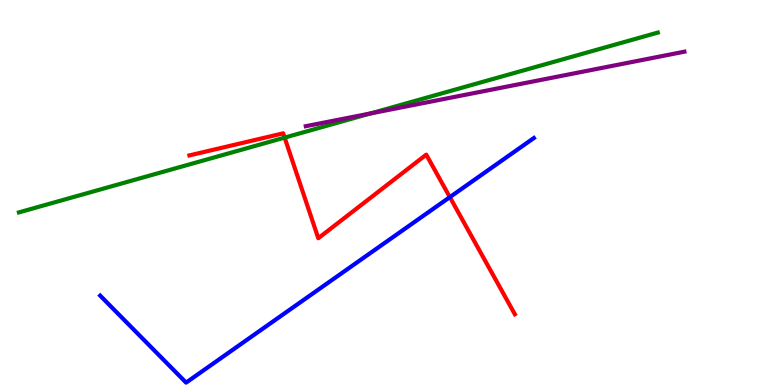[{'lines': ['blue', 'red'], 'intersections': [{'x': 5.8, 'y': 4.88}]}, {'lines': ['green', 'red'], 'intersections': [{'x': 3.67, 'y': 6.43}]}, {'lines': ['purple', 'red'], 'intersections': []}, {'lines': ['blue', 'green'], 'intersections': []}, {'lines': ['blue', 'purple'], 'intersections': []}, {'lines': ['green', 'purple'], 'intersections': [{'x': 4.78, 'y': 7.05}]}]